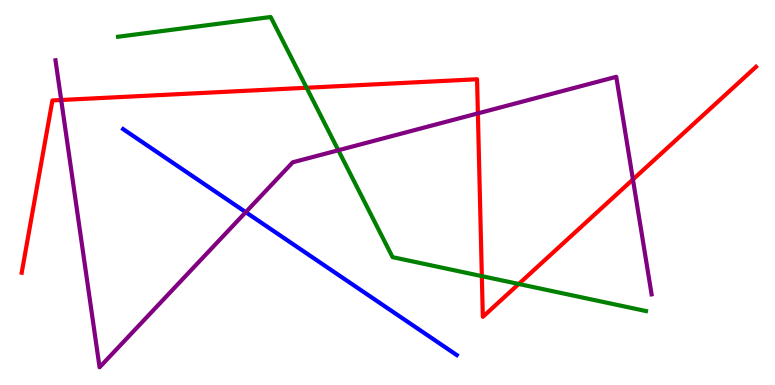[{'lines': ['blue', 'red'], 'intersections': []}, {'lines': ['green', 'red'], 'intersections': [{'x': 3.96, 'y': 7.72}, {'x': 6.22, 'y': 2.83}, {'x': 6.69, 'y': 2.62}]}, {'lines': ['purple', 'red'], 'intersections': [{'x': 0.79, 'y': 7.4}, {'x': 6.17, 'y': 7.06}, {'x': 8.17, 'y': 5.34}]}, {'lines': ['blue', 'green'], 'intersections': []}, {'lines': ['blue', 'purple'], 'intersections': [{'x': 3.17, 'y': 4.49}]}, {'lines': ['green', 'purple'], 'intersections': [{'x': 4.37, 'y': 6.1}]}]